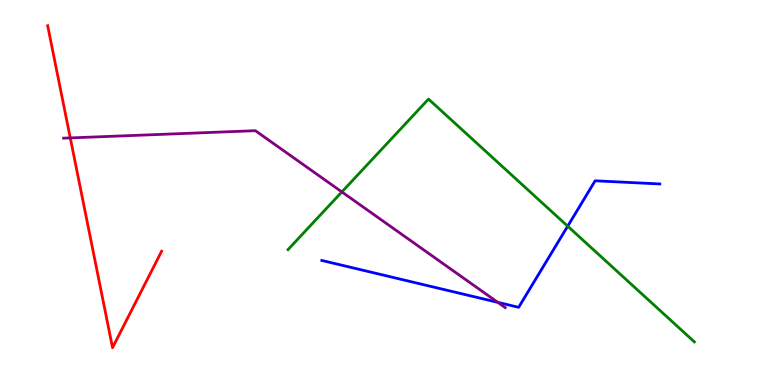[{'lines': ['blue', 'red'], 'intersections': []}, {'lines': ['green', 'red'], 'intersections': []}, {'lines': ['purple', 'red'], 'intersections': [{'x': 0.907, 'y': 6.42}]}, {'lines': ['blue', 'green'], 'intersections': [{'x': 7.33, 'y': 4.12}]}, {'lines': ['blue', 'purple'], 'intersections': [{'x': 6.42, 'y': 2.15}]}, {'lines': ['green', 'purple'], 'intersections': [{'x': 4.41, 'y': 5.01}]}]